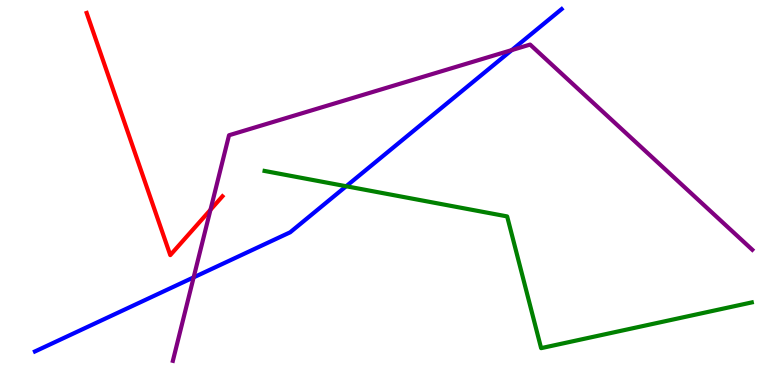[{'lines': ['blue', 'red'], 'intersections': []}, {'lines': ['green', 'red'], 'intersections': []}, {'lines': ['purple', 'red'], 'intersections': [{'x': 2.72, 'y': 4.55}]}, {'lines': ['blue', 'green'], 'intersections': [{'x': 4.47, 'y': 5.16}]}, {'lines': ['blue', 'purple'], 'intersections': [{'x': 2.5, 'y': 2.8}, {'x': 6.6, 'y': 8.7}]}, {'lines': ['green', 'purple'], 'intersections': []}]